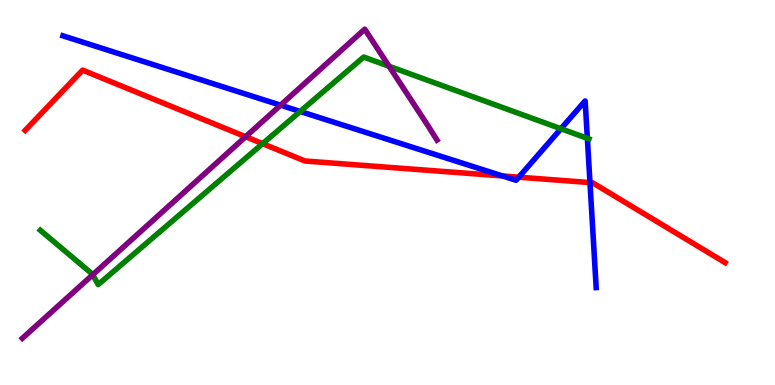[{'lines': ['blue', 'red'], 'intersections': [{'x': 6.48, 'y': 5.43}, {'x': 6.69, 'y': 5.4}, {'x': 7.61, 'y': 5.26}]}, {'lines': ['green', 'red'], 'intersections': [{'x': 3.39, 'y': 6.27}]}, {'lines': ['purple', 'red'], 'intersections': [{'x': 3.17, 'y': 6.45}]}, {'lines': ['blue', 'green'], 'intersections': [{'x': 3.87, 'y': 7.1}, {'x': 7.24, 'y': 6.66}, {'x': 7.58, 'y': 6.41}]}, {'lines': ['blue', 'purple'], 'intersections': [{'x': 3.62, 'y': 7.27}]}, {'lines': ['green', 'purple'], 'intersections': [{'x': 1.2, 'y': 2.86}, {'x': 5.02, 'y': 8.28}]}]